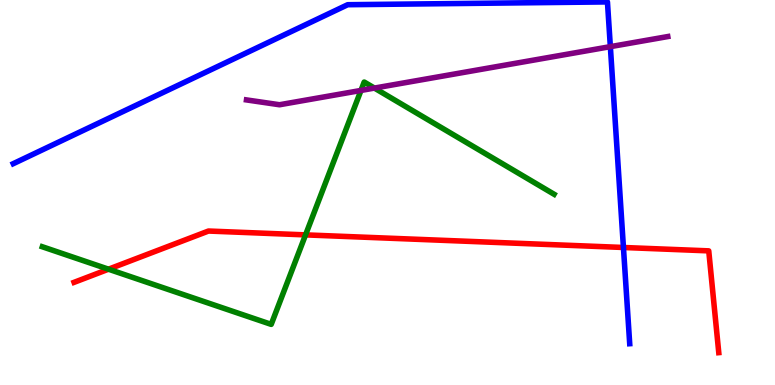[{'lines': ['blue', 'red'], 'intersections': [{'x': 8.04, 'y': 3.57}]}, {'lines': ['green', 'red'], 'intersections': [{'x': 1.4, 'y': 3.01}, {'x': 3.94, 'y': 3.9}]}, {'lines': ['purple', 'red'], 'intersections': []}, {'lines': ['blue', 'green'], 'intersections': []}, {'lines': ['blue', 'purple'], 'intersections': [{'x': 7.88, 'y': 8.79}]}, {'lines': ['green', 'purple'], 'intersections': [{'x': 4.66, 'y': 7.65}, {'x': 4.83, 'y': 7.71}]}]